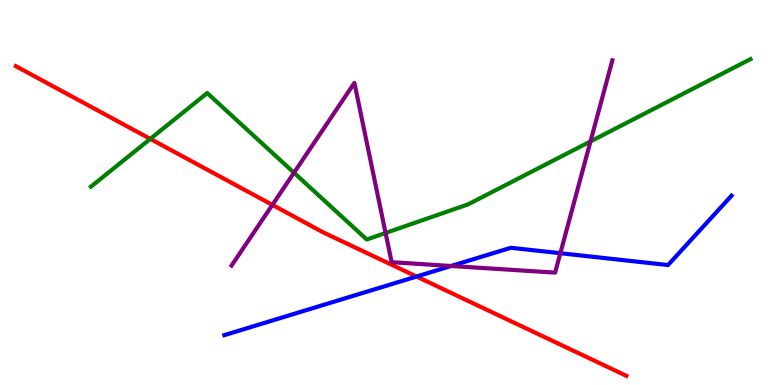[{'lines': ['blue', 'red'], 'intersections': [{'x': 5.37, 'y': 2.82}]}, {'lines': ['green', 'red'], 'intersections': [{'x': 1.94, 'y': 6.39}]}, {'lines': ['purple', 'red'], 'intersections': [{'x': 3.51, 'y': 4.68}]}, {'lines': ['blue', 'green'], 'intersections': []}, {'lines': ['blue', 'purple'], 'intersections': [{'x': 5.82, 'y': 3.09}, {'x': 7.23, 'y': 3.42}]}, {'lines': ['green', 'purple'], 'intersections': [{'x': 3.79, 'y': 5.51}, {'x': 4.98, 'y': 3.95}, {'x': 7.62, 'y': 6.33}]}]